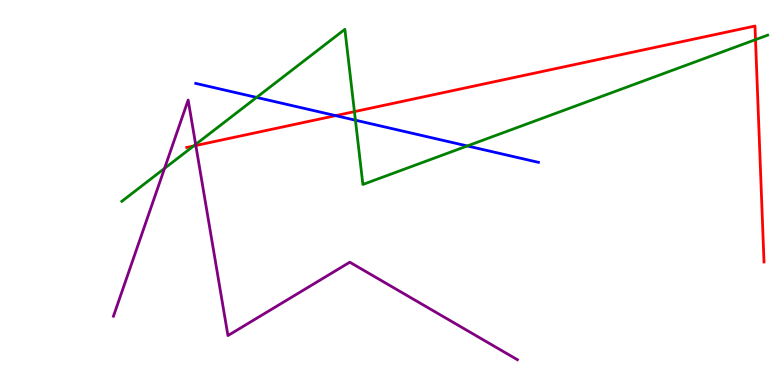[{'lines': ['blue', 'red'], 'intersections': [{'x': 4.33, 'y': 7.0}]}, {'lines': ['green', 'red'], 'intersections': [{'x': 2.5, 'y': 6.21}, {'x': 4.57, 'y': 7.1}, {'x': 9.75, 'y': 8.97}]}, {'lines': ['purple', 'red'], 'intersections': [{'x': 2.53, 'y': 6.22}]}, {'lines': ['blue', 'green'], 'intersections': [{'x': 3.31, 'y': 7.47}, {'x': 4.59, 'y': 6.88}, {'x': 6.03, 'y': 6.21}]}, {'lines': ['blue', 'purple'], 'intersections': []}, {'lines': ['green', 'purple'], 'intersections': [{'x': 2.12, 'y': 5.63}, {'x': 2.52, 'y': 6.25}]}]